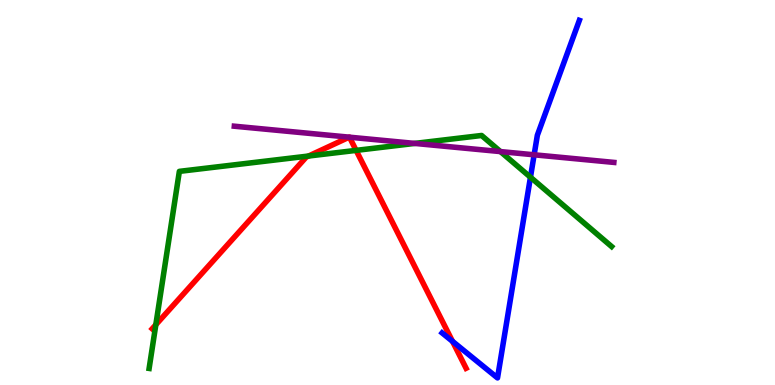[{'lines': ['blue', 'red'], 'intersections': [{'x': 5.84, 'y': 1.13}]}, {'lines': ['green', 'red'], 'intersections': [{'x': 2.01, 'y': 1.57}, {'x': 3.98, 'y': 5.95}, {'x': 4.6, 'y': 6.09}]}, {'lines': ['purple', 'red'], 'intersections': [{'x': 4.51, 'y': 6.44}, {'x': 4.51, 'y': 6.44}]}, {'lines': ['blue', 'green'], 'intersections': [{'x': 6.84, 'y': 5.4}]}, {'lines': ['blue', 'purple'], 'intersections': [{'x': 6.89, 'y': 5.98}]}, {'lines': ['green', 'purple'], 'intersections': [{'x': 5.35, 'y': 6.27}, {'x': 6.46, 'y': 6.06}]}]